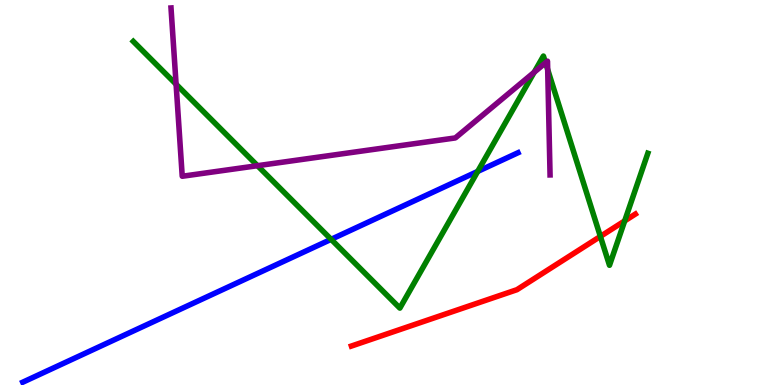[{'lines': ['blue', 'red'], 'intersections': []}, {'lines': ['green', 'red'], 'intersections': [{'x': 7.75, 'y': 3.86}, {'x': 8.06, 'y': 4.26}]}, {'lines': ['purple', 'red'], 'intersections': []}, {'lines': ['blue', 'green'], 'intersections': [{'x': 4.27, 'y': 3.78}, {'x': 6.16, 'y': 5.55}]}, {'lines': ['blue', 'purple'], 'intersections': []}, {'lines': ['green', 'purple'], 'intersections': [{'x': 2.27, 'y': 7.81}, {'x': 3.32, 'y': 5.7}, {'x': 6.89, 'y': 8.12}, {'x': 7.04, 'y': 8.37}, {'x': 7.07, 'y': 8.19}]}]